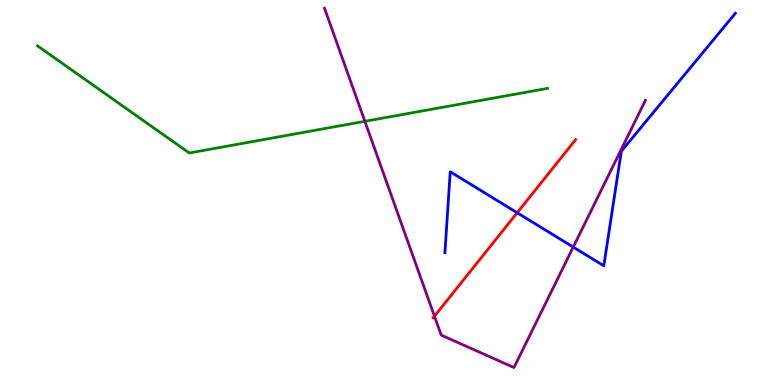[{'lines': ['blue', 'red'], 'intersections': [{'x': 6.67, 'y': 4.47}]}, {'lines': ['green', 'red'], 'intersections': []}, {'lines': ['purple', 'red'], 'intersections': [{'x': 5.61, 'y': 1.79}]}, {'lines': ['blue', 'green'], 'intersections': []}, {'lines': ['blue', 'purple'], 'intersections': [{'x': 7.4, 'y': 3.58}]}, {'lines': ['green', 'purple'], 'intersections': [{'x': 4.71, 'y': 6.85}]}]